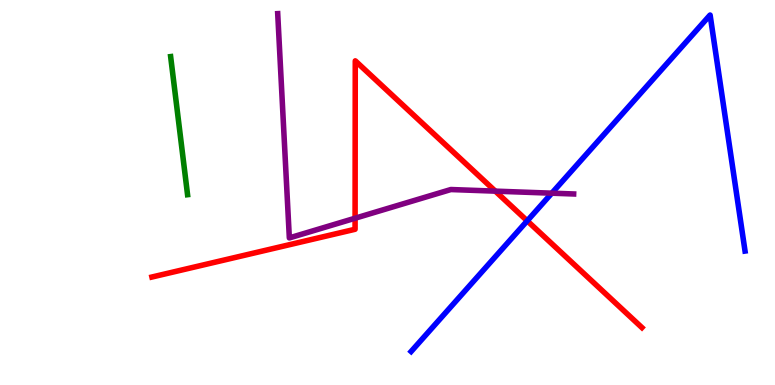[{'lines': ['blue', 'red'], 'intersections': [{'x': 6.8, 'y': 4.26}]}, {'lines': ['green', 'red'], 'intersections': []}, {'lines': ['purple', 'red'], 'intersections': [{'x': 4.58, 'y': 4.33}, {'x': 6.39, 'y': 5.04}]}, {'lines': ['blue', 'green'], 'intersections': []}, {'lines': ['blue', 'purple'], 'intersections': [{'x': 7.12, 'y': 4.98}]}, {'lines': ['green', 'purple'], 'intersections': []}]